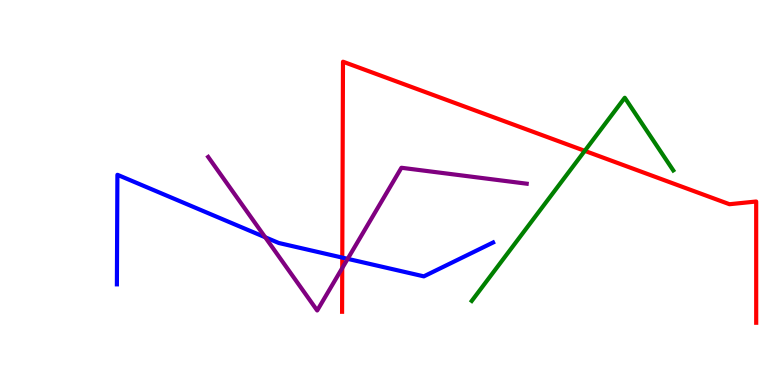[{'lines': ['blue', 'red'], 'intersections': [{'x': 4.42, 'y': 3.31}]}, {'lines': ['green', 'red'], 'intersections': [{'x': 7.55, 'y': 6.08}]}, {'lines': ['purple', 'red'], 'intersections': [{'x': 4.42, 'y': 3.04}]}, {'lines': ['blue', 'green'], 'intersections': []}, {'lines': ['blue', 'purple'], 'intersections': [{'x': 3.42, 'y': 3.84}, {'x': 4.49, 'y': 3.28}]}, {'lines': ['green', 'purple'], 'intersections': []}]